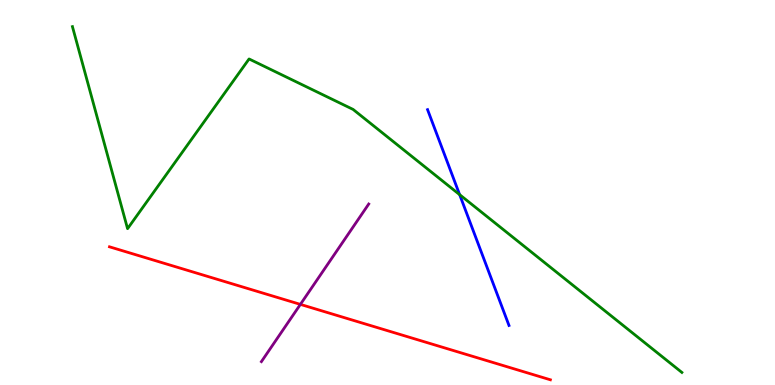[{'lines': ['blue', 'red'], 'intersections': []}, {'lines': ['green', 'red'], 'intersections': []}, {'lines': ['purple', 'red'], 'intersections': [{'x': 3.88, 'y': 2.09}]}, {'lines': ['blue', 'green'], 'intersections': [{'x': 5.93, 'y': 4.94}]}, {'lines': ['blue', 'purple'], 'intersections': []}, {'lines': ['green', 'purple'], 'intersections': []}]